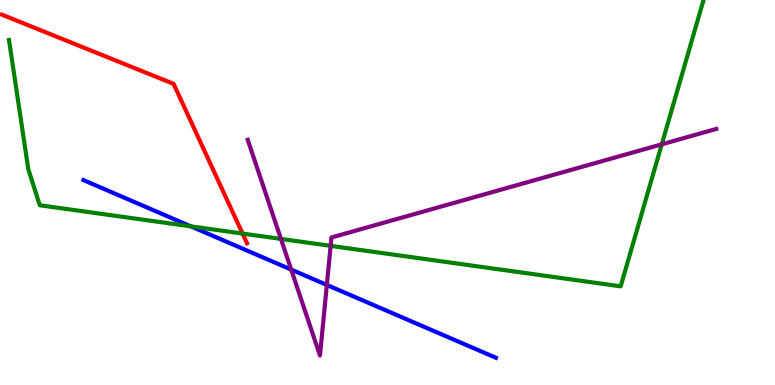[{'lines': ['blue', 'red'], 'intersections': []}, {'lines': ['green', 'red'], 'intersections': [{'x': 3.13, 'y': 3.93}]}, {'lines': ['purple', 'red'], 'intersections': []}, {'lines': ['blue', 'green'], 'intersections': [{'x': 2.46, 'y': 4.12}]}, {'lines': ['blue', 'purple'], 'intersections': [{'x': 3.76, 'y': 3.0}, {'x': 4.22, 'y': 2.6}]}, {'lines': ['green', 'purple'], 'intersections': [{'x': 3.62, 'y': 3.79}, {'x': 4.27, 'y': 3.61}, {'x': 8.54, 'y': 6.25}]}]